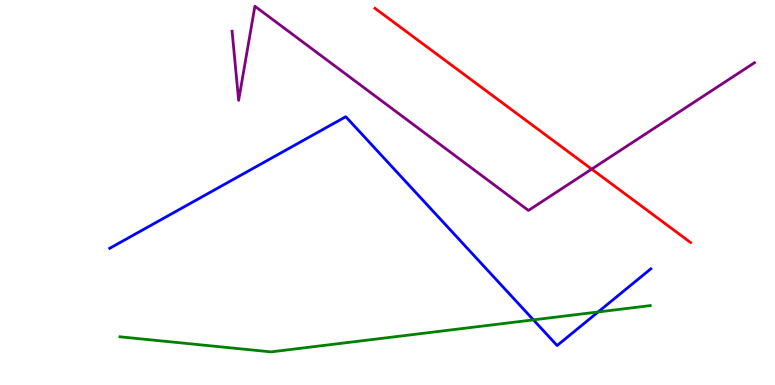[{'lines': ['blue', 'red'], 'intersections': []}, {'lines': ['green', 'red'], 'intersections': []}, {'lines': ['purple', 'red'], 'intersections': [{'x': 7.63, 'y': 5.61}]}, {'lines': ['blue', 'green'], 'intersections': [{'x': 6.88, 'y': 1.69}, {'x': 7.72, 'y': 1.9}]}, {'lines': ['blue', 'purple'], 'intersections': []}, {'lines': ['green', 'purple'], 'intersections': []}]